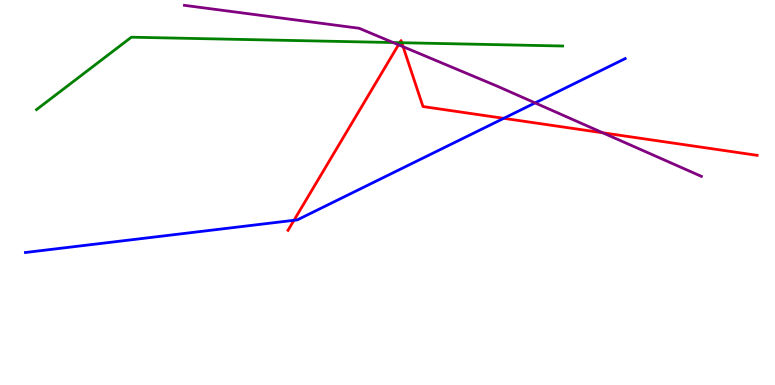[{'lines': ['blue', 'red'], 'intersections': [{'x': 3.79, 'y': 4.28}, {'x': 6.5, 'y': 6.93}]}, {'lines': ['green', 'red'], 'intersections': [{'x': 5.16, 'y': 8.89}, {'x': 5.18, 'y': 8.89}]}, {'lines': ['purple', 'red'], 'intersections': [{'x': 5.14, 'y': 8.84}, {'x': 5.2, 'y': 8.79}, {'x': 7.78, 'y': 6.55}]}, {'lines': ['blue', 'green'], 'intersections': []}, {'lines': ['blue', 'purple'], 'intersections': [{'x': 6.9, 'y': 7.33}]}, {'lines': ['green', 'purple'], 'intersections': [{'x': 5.07, 'y': 8.89}]}]